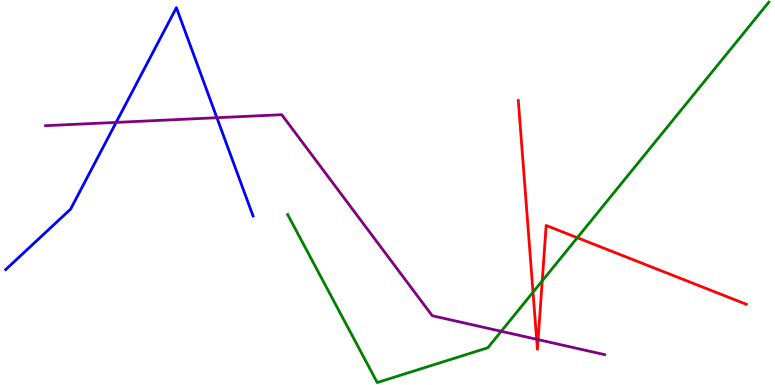[{'lines': ['blue', 'red'], 'intersections': []}, {'lines': ['green', 'red'], 'intersections': [{'x': 6.88, 'y': 2.41}, {'x': 7.0, 'y': 2.71}, {'x': 7.45, 'y': 3.83}]}, {'lines': ['purple', 'red'], 'intersections': [{'x': 6.92, 'y': 1.19}, {'x': 6.94, 'y': 1.18}]}, {'lines': ['blue', 'green'], 'intersections': []}, {'lines': ['blue', 'purple'], 'intersections': [{'x': 1.5, 'y': 6.82}, {'x': 2.8, 'y': 6.94}]}, {'lines': ['green', 'purple'], 'intersections': [{'x': 6.47, 'y': 1.39}]}]